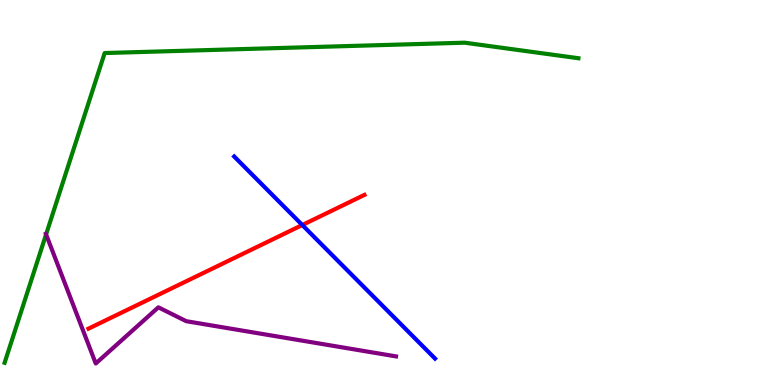[{'lines': ['blue', 'red'], 'intersections': [{'x': 3.9, 'y': 4.16}]}, {'lines': ['green', 'red'], 'intersections': []}, {'lines': ['purple', 'red'], 'intersections': []}, {'lines': ['blue', 'green'], 'intersections': []}, {'lines': ['blue', 'purple'], 'intersections': []}, {'lines': ['green', 'purple'], 'intersections': [{'x': 0.595, 'y': 3.91}]}]